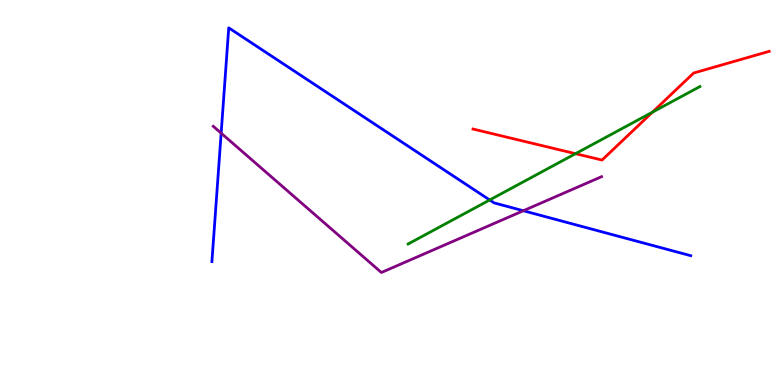[{'lines': ['blue', 'red'], 'intersections': []}, {'lines': ['green', 'red'], 'intersections': [{'x': 7.43, 'y': 6.01}, {'x': 8.42, 'y': 7.09}]}, {'lines': ['purple', 'red'], 'intersections': []}, {'lines': ['blue', 'green'], 'intersections': [{'x': 6.32, 'y': 4.81}]}, {'lines': ['blue', 'purple'], 'intersections': [{'x': 2.85, 'y': 6.54}, {'x': 6.75, 'y': 4.53}]}, {'lines': ['green', 'purple'], 'intersections': []}]